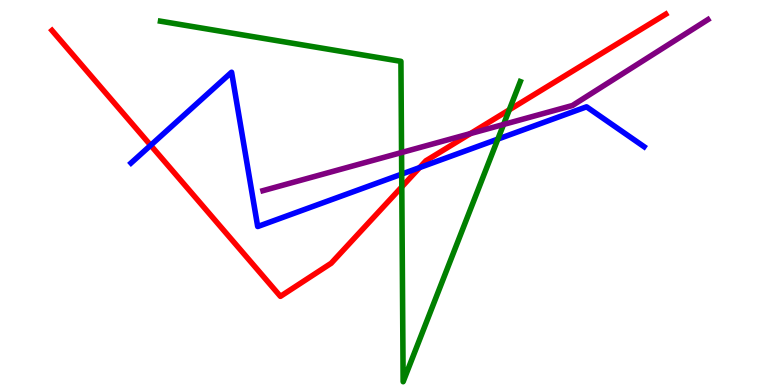[{'lines': ['blue', 'red'], 'intersections': [{'x': 1.94, 'y': 6.23}, {'x': 5.41, 'y': 5.65}]}, {'lines': ['green', 'red'], 'intersections': [{'x': 5.18, 'y': 5.15}, {'x': 6.57, 'y': 7.15}]}, {'lines': ['purple', 'red'], 'intersections': [{'x': 6.07, 'y': 6.53}]}, {'lines': ['blue', 'green'], 'intersections': [{'x': 5.18, 'y': 5.48}, {'x': 6.42, 'y': 6.39}]}, {'lines': ['blue', 'purple'], 'intersections': []}, {'lines': ['green', 'purple'], 'intersections': [{'x': 5.18, 'y': 6.04}, {'x': 6.5, 'y': 6.77}]}]